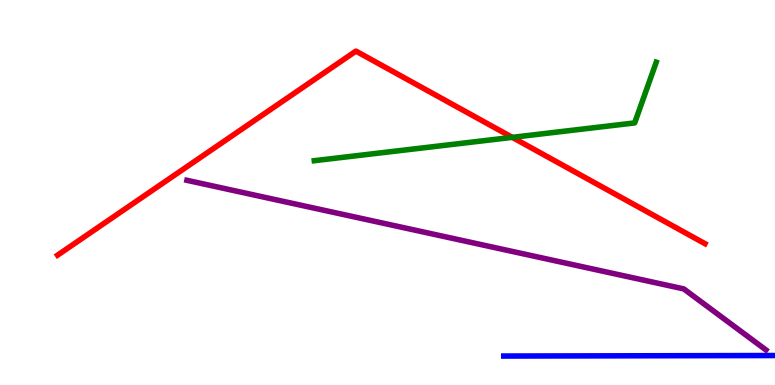[{'lines': ['blue', 'red'], 'intersections': []}, {'lines': ['green', 'red'], 'intersections': [{'x': 6.61, 'y': 6.43}]}, {'lines': ['purple', 'red'], 'intersections': []}, {'lines': ['blue', 'green'], 'intersections': []}, {'lines': ['blue', 'purple'], 'intersections': []}, {'lines': ['green', 'purple'], 'intersections': []}]